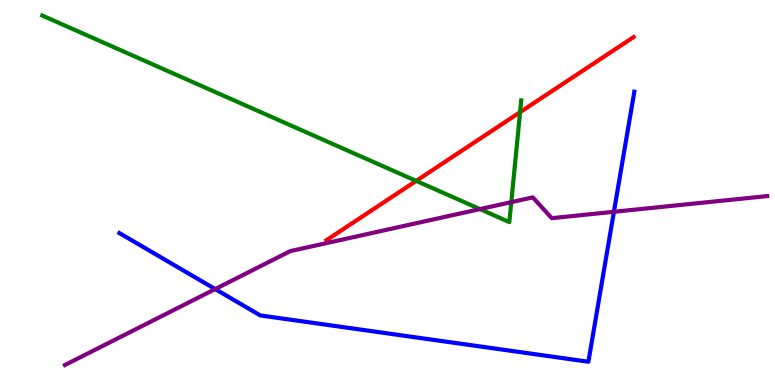[{'lines': ['blue', 'red'], 'intersections': []}, {'lines': ['green', 'red'], 'intersections': [{'x': 5.37, 'y': 5.3}, {'x': 6.71, 'y': 7.09}]}, {'lines': ['purple', 'red'], 'intersections': []}, {'lines': ['blue', 'green'], 'intersections': []}, {'lines': ['blue', 'purple'], 'intersections': [{'x': 2.78, 'y': 2.49}, {'x': 7.92, 'y': 4.5}]}, {'lines': ['green', 'purple'], 'intersections': [{'x': 6.19, 'y': 4.57}, {'x': 6.6, 'y': 4.75}]}]